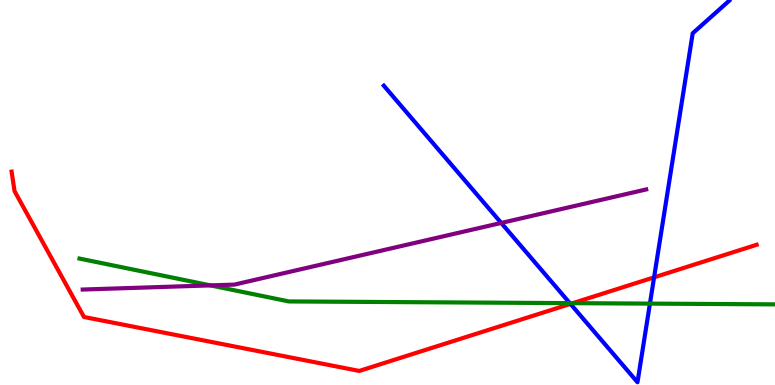[{'lines': ['blue', 'red'], 'intersections': [{'x': 7.36, 'y': 2.11}, {'x': 8.44, 'y': 2.8}]}, {'lines': ['green', 'red'], 'intersections': [{'x': 7.39, 'y': 2.13}]}, {'lines': ['purple', 'red'], 'intersections': []}, {'lines': ['blue', 'green'], 'intersections': [{'x': 7.35, 'y': 2.13}, {'x': 8.39, 'y': 2.11}]}, {'lines': ['blue', 'purple'], 'intersections': [{'x': 6.47, 'y': 4.21}]}, {'lines': ['green', 'purple'], 'intersections': [{'x': 2.72, 'y': 2.59}]}]